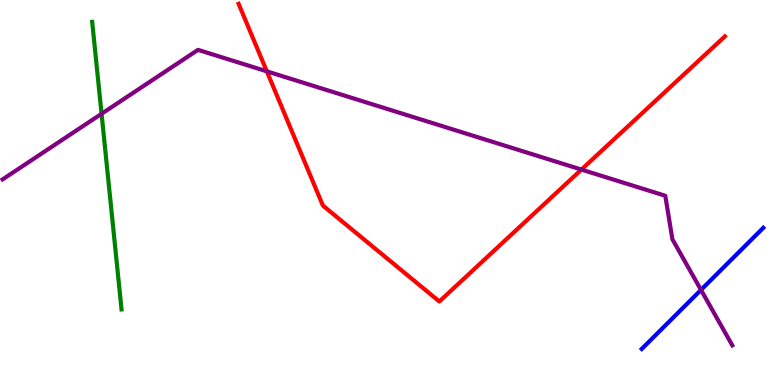[{'lines': ['blue', 'red'], 'intersections': []}, {'lines': ['green', 'red'], 'intersections': []}, {'lines': ['purple', 'red'], 'intersections': [{'x': 3.44, 'y': 8.15}, {'x': 7.5, 'y': 5.6}]}, {'lines': ['blue', 'green'], 'intersections': []}, {'lines': ['blue', 'purple'], 'intersections': [{'x': 9.05, 'y': 2.47}]}, {'lines': ['green', 'purple'], 'intersections': [{'x': 1.31, 'y': 7.04}]}]